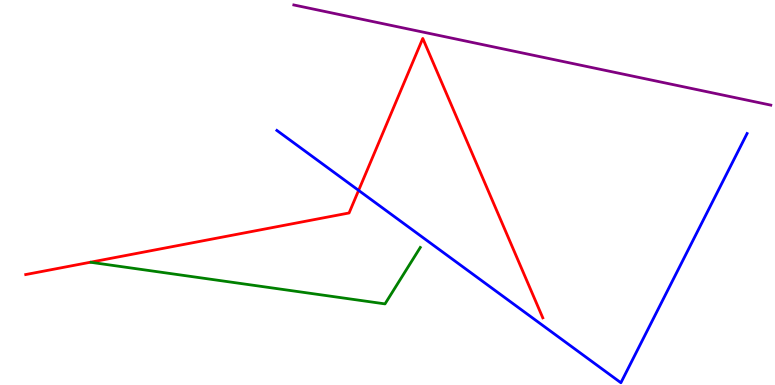[{'lines': ['blue', 'red'], 'intersections': [{'x': 4.63, 'y': 5.05}]}, {'lines': ['green', 'red'], 'intersections': []}, {'lines': ['purple', 'red'], 'intersections': []}, {'lines': ['blue', 'green'], 'intersections': []}, {'lines': ['blue', 'purple'], 'intersections': []}, {'lines': ['green', 'purple'], 'intersections': []}]